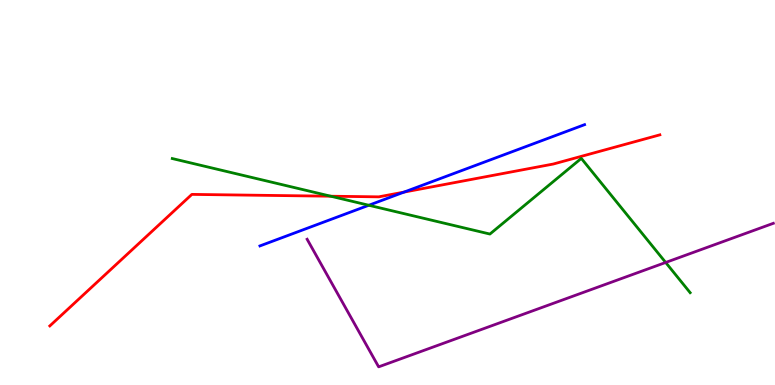[{'lines': ['blue', 'red'], 'intersections': [{'x': 5.21, 'y': 5.01}]}, {'lines': ['green', 'red'], 'intersections': [{'x': 4.27, 'y': 4.9}]}, {'lines': ['purple', 'red'], 'intersections': []}, {'lines': ['blue', 'green'], 'intersections': [{'x': 4.76, 'y': 4.67}]}, {'lines': ['blue', 'purple'], 'intersections': []}, {'lines': ['green', 'purple'], 'intersections': [{'x': 8.59, 'y': 3.18}]}]